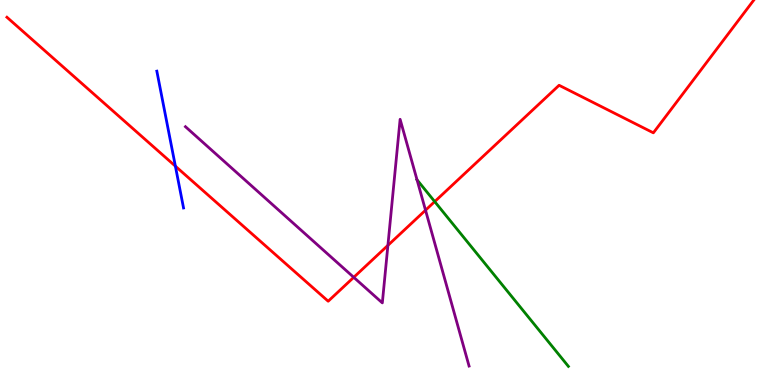[{'lines': ['blue', 'red'], 'intersections': [{'x': 2.26, 'y': 5.68}]}, {'lines': ['green', 'red'], 'intersections': [{'x': 5.61, 'y': 4.76}]}, {'lines': ['purple', 'red'], 'intersections': [{'x': 4.56, 'y': 2.8}, {'x': 5.01, 'y': 3.63}, {'x': 5.49, 'y': 4.54}]}, {'lines': ['blue', 'green'], 'intersections': []}, {'lines': ['blue', 'purple'], 'intersections': []}, {'lines': ['green', 'purple'], 'intersections': [{'x': 5.38, 'y': 5.33}]}]